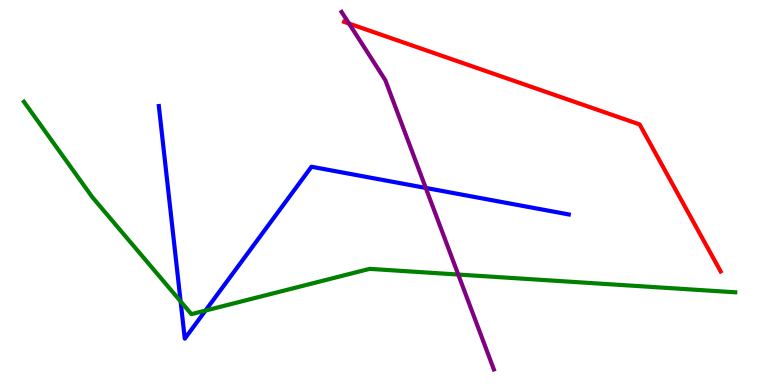[{'lines': ['blue', 'red'], 'intersections': []}, {'lines': ['green', 'red'], 'intersections': []}, {'lines': ['purple', 'red'], 'intersections': [{'x': 4.5, 'y': 9.39}]}, {'lines': ['blue', 'green'], 'intersections': [{'x': 2.33, 'y': 2.17}, {'x': 2.65, 'y': 1.93}]}, {'lines': ['blue', 'purple'], 'intersections': [{'x': 5.49, 'y': 5.12}]}, {'lines': ['green', 'purple'], 'intersections': [{'x': 5.91, 'y': 2.87}]}]